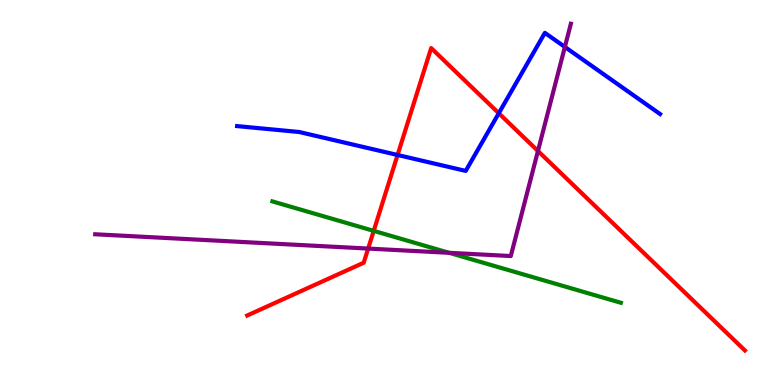[{'lines': ['blue', 'red'], 'intersections': [{'x': 5.13, 'y': 5.97}, {'x': 6.44, 'y': 7.06}]}, {'lines': ['green', 'red'], 'intersections': [{'x': 4.82, 'y': 4.0}]}, {'lines': ['purple', 'red'], 'intersections': [{'x': 4.75, 'y': 3.54}, {'x': 6.94, 'y': 6.08}]}, {'lines': ['blue', 'green'], 'intersections': []}, {'lines': ['blue', 'purple'], 'intersections': [{'x': 7.29, 'y': 8.78}]}, {'lines': ['green', 'purple'], 'intersections': [{'x': 5.8, 'y': 3.43}]}]